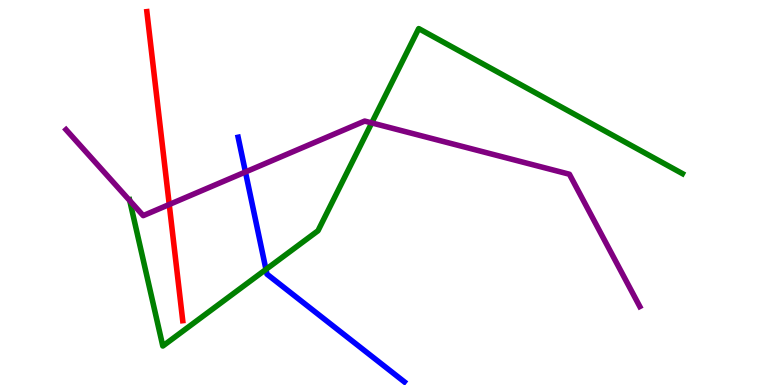[{'lines': ['blue', 'red'], 'intersections': []}, {'lines': ['green', 'red'], 'intersections': []}, {'lines': ['purple', 'red'], 'intersections': [{'x': 2.18, 'y': 4.69}]}, {'lines': ['blue', 'green'], 'intersections': [{'x': 3.43, 'y': 3.0}]}, {'lines': ['blue', 'purple'], 'intersections': [{'x': 3.17, 'y': 5.53}]}, {'lines': ['green', 'purple'], 'intersections': [{'x': 1.67, 'y': 4.79}, {'x': 4.8, 'y': 6.81}]}]